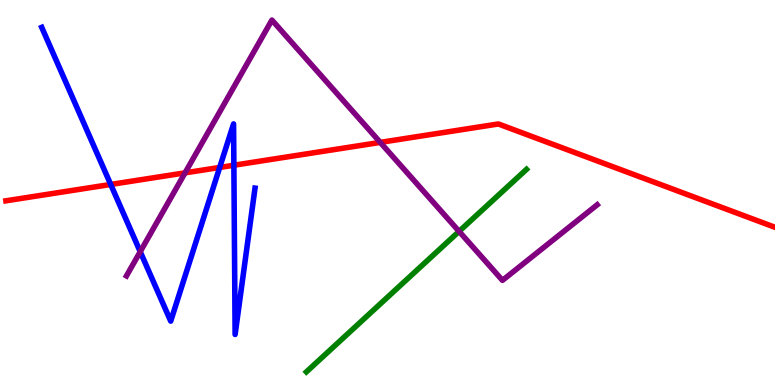[{'lines': ['blue', 'red'], 'intersections': [{'x': 1.43, 'y': 5.21}, {'x': 2.83, 'y': 5.65}, {'x': 3.02, 'y': 5.71}]}, {'lines': ['green', 'red'], 'intersections': []}, {'lines': ['purple', 'red'], 'intersections': [{'x': 2.39, 'y': 5.51}, {'x': 4.91, 'y': 6.3}]}, {'lines': ['blue', 'green'], 'intersections': []}, {'lines': ['blue', 'purple'], 'intersections': [{'x': 1.81, 'y': 3.46}]}, {'lines': ['green', 'purple'], 'intersections': [{'x': 5.92, 'y': 3.99}]}]